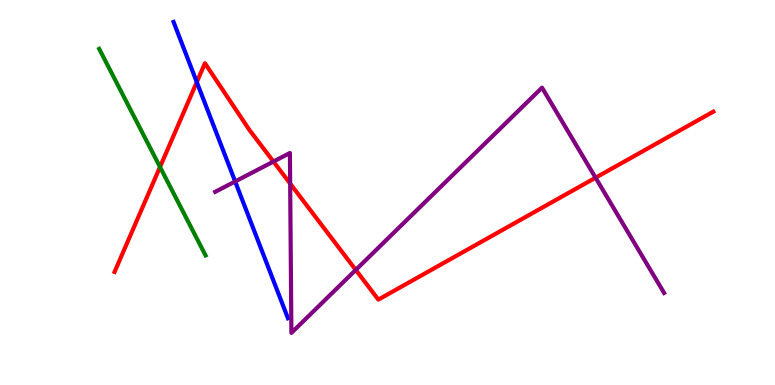[{'lines': ['blue', 'red'], 'intersections': [{'x': 2.54, 'y': 7.87}]}, {'lines': ['green', 'red'], 'intersections': [{'x': 2.06, 'y': 5.66}]}, {'lines': ['purple', 'red'], 'intersections': [{'x': 3.53, 'y': 5.8}, {'x': 3.74, 'y': 5.23}, {'x': 4.59, 'y': 2.99}, {'x': 7.68, 'y': 5.38}]}, {'lines': ['blue', 'green'], 'intersections': []}, {'lines': ['blue', 'purple'], 'intersections': [{'x': 3.03, 'y': 5.29}]}, {'lines': ['green', 'purple'], 'intersections': []}]